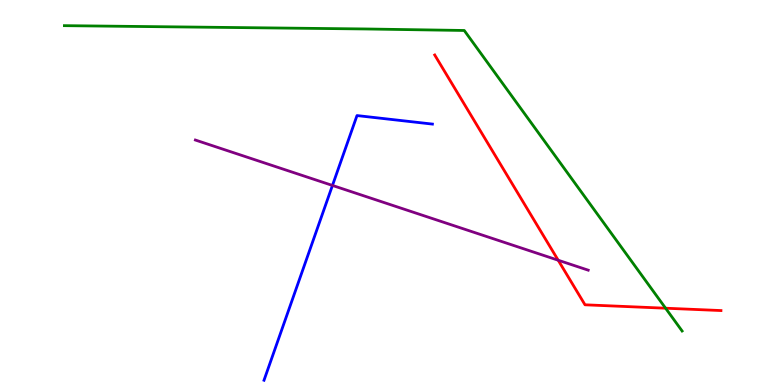[{'lines': ['blue', 'red'], 'intersections': []}, {'lines': ['green', 'red'], 'intersections': [{'x': 8.59, 'y': 1.99}]}, {'lines': ['purple', 'red'], 'intersections': [{'x': 7.2, 'y': 3.24}]}, {'lines': ['blue', 'green'], 'intersections': []}, {'lines': ['blue', 'purple'], 'intersections': [{'x': 4.29, 'y': 5.18}]}, {'lines': ['green', 'purple'], 'intersections': []}]